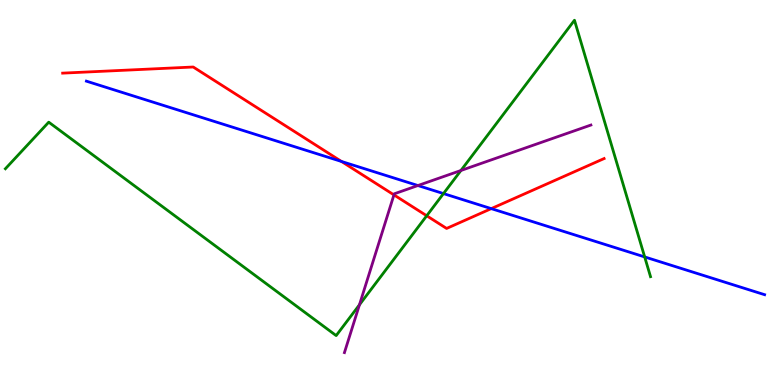[{'lines': ['blue', 'red'], 'intersections': [{'x': 4.41, 'y': 5.81}, {'x': 6.34, 'y': 4.58}]}, {'lines': ['green', 'red'], 'intersections': [{'x': 5.51, 'y': 4.4}]}, {'lines': ['purple', 'red'], 'intersections': [{'x': 5.08, 'y': 4.94}]}, {'lines': ['blue', 'green'], 'intersections': [{'x': 5.72, 'y': 4.97}, {'x': 8.32, 'y': 3.33}]}, {'lines': ['blue', 'purple'], 'intersections': [{'x': 5.39, 'y': 5.18}]}, {'lines': ['green', 'purple'], 'intersections': [{'x': 4.64, 'y': 2.08}, {'x': 5.95, 'y': 5.57}]}]